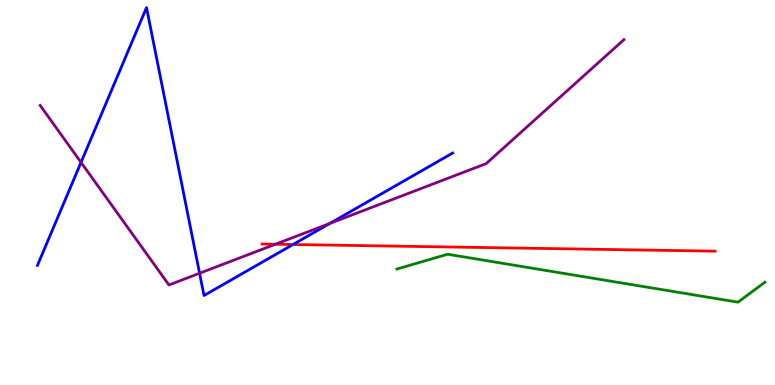[{'lines': ['blue', 'red'], 'intersections': [{'x': 3.78, 'y': 3.65}]}, {'lines': ['green', 'red'], 'intersections': []}, {'lines': ['purple', 'red'], 'intersections': [{'x': 3.55, 'y': 3.66}]}, {'lines': ['blue', 'green'], 'intersections': []}, {'lines': ['blue', 'purple'], 'intersections': [{'x': 1.05, 'y': 5.78}, {'x': 2.58, 'y': 2.9}, {'x': 4.25, 'y': 4.2}]}, {'lines': ['green', 'purple'], 'intersections': []}]